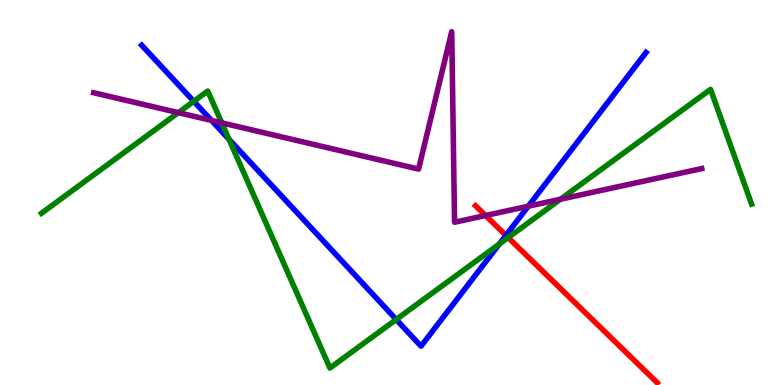[{'lines': ['blue', 'red'], 'intersections': [{'x': 6.53, 'y': 3.89}]}, {'lines': ['green', 'red'], 'intersections': [{'x': 6.56, 'y': 3.83}]}, {'lines': ['purple', 'red'], 'intersections': [{'x': 6.26, 'y': 4.4}]}, {'lines': ['blue', 'green'], 'intersections': [{'x': 2.5, 'y': 7.37}, {'x': 2.96, 'y': 6.38}, {'x': 5.11, 'y': 1.7}, {'x': 6.44, 'y': 3.66}]}, {'lines': ['blue', 'purple'], 'intersections': [{'x': 2.73, 'y': 6.87}, {'x': 6.82, 'y': 4.64}]}, {'lines': ['green', 'purple'], 'intersections': [{'x': 2.3, 'y': 7.07}, {'x': 2.86, 'y': 6.81}, {'x': 7.23, 'y': 4.82}]}]